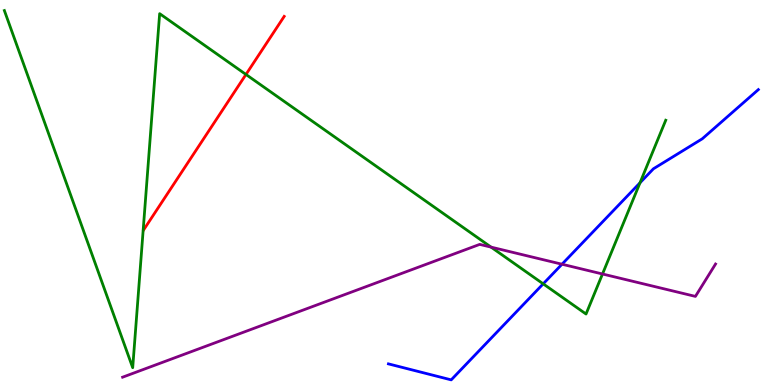[{'lines': ['blue', 'red'], 'intersections': []}, {'lines': ['green', 'red'], 'intersections': [{'x': 3.17, 'y': 8.07}]}, {'lines': ['purple', 'red'], 'intersections': []}, {'lines': ['blue', 'green'], 'intersections': [{'x': 7.01, 'y': 2.63}, {'x': 8.26, 'y': 5.25}]}, {'lines': ['blue', 'purple'], 'intersections': [{'x': 7.25, 'y': 3.14}]}, {'lines': ['green', 'purple'], 'intersections': [{'x': 6.34, 'y': 3.58}, {'x': 7.77, 'y': 2.88}]}]